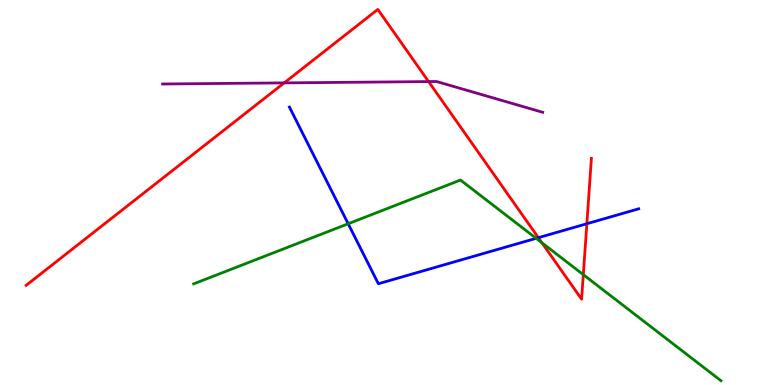[{'lines': ['blue', 'red'], 'intersections': [{'x': 6.95, 'y': 3.83}, {'x': 7.57, 'y': 4.19}]}, {'lines': ['green', 'red'], 'intersections': [{'x': 6.99, 'y': 3.69}, {'x': 7.53, 'y': 2.87}]}, {'lines': ['purple', 'red'], 'intersections': [{'x': 3.67, 'y': 7.85}, {'x': 5.53, 'y': 7.88}]}, {'lines': ['blue', 'green'], 'intersections': [{'x': 4.49, 'y': 4.19}, {'x': 6.92, 'y': 3.81}]}, {'lines': ['blue', 'purple'], 'intersections': []}, {'lines': ['green', 'purple'], 'intersections': []}]